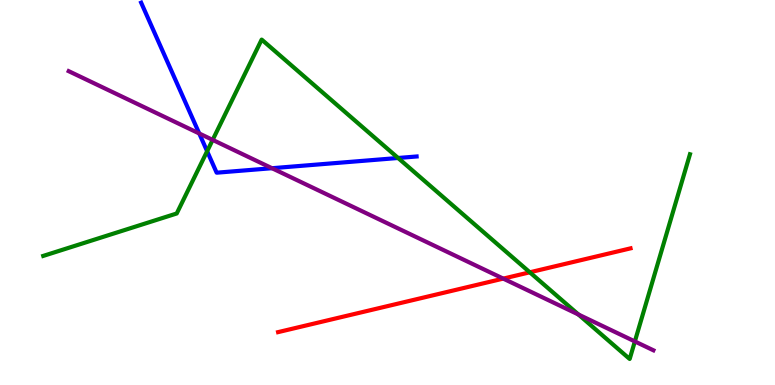[{'lines': ['blue', 'red'], 'intersections': []}, {'lines': ['green', 'red'], 'intersections': [{'x': 6.84, 'y': 2.93}]}, {'lines': ['purple', 'red'], 'intersections': [{'x': 6.49, 'y': 2.76}]}, {'lines': ['blue', 'green'], 'intersections': [{'x': 2.67, 'y': 6.07}, {'x': 5.14, 'y': 5.9}]}, {'lines': ['blue', 'purple'], 'intersections': [{'x': 2.57, 'y': 6.53}, {'x': 3.51, 'y': 5.63}]}, {'lines': ['green', 'purple'], 'intersections': [{'x': 2.74, 'y': 6.37}, {'x': 7.46, 'y': 1.83}, {'x': 8.19, 'y': 1.13}]}]